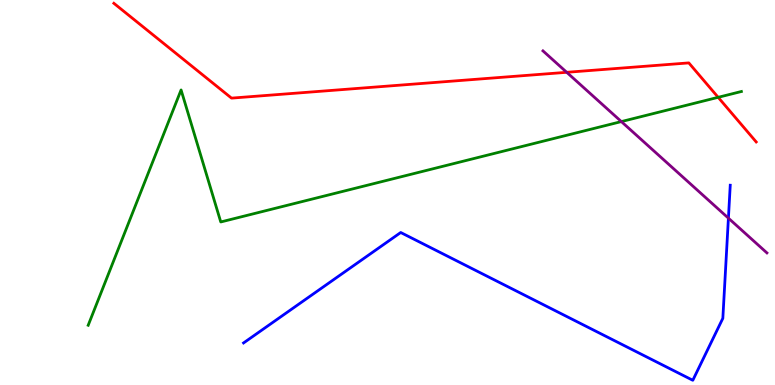[{'lines': ['blue', 'red'], 'intersections': []}, {'lines': ['green', 'red'], 'intersections': [{'x': 9.27, 'y': 7.47}]}, {'lines': ['purple', 'red'], 'intersections': [{'x': 7.31, 'y': 8.12}]}, {'lines': ['blue', 'green'], 'intersections': []}, {'lines': ['blue', 'purple'], 'intersections': [{'x': 9.4, 'y': 4.33}]}, {'lines': ['green', 'purple'], 'intersections': [{'x': 8.02, 'y': 6.84}]}]